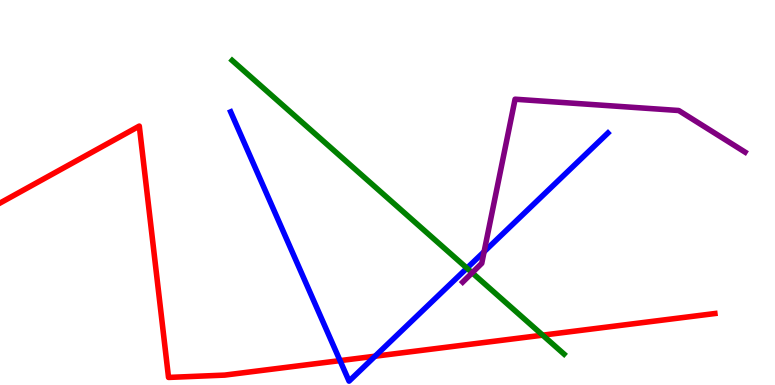[{'lines': ['blue', 'red'], 'intersections': [{'x': 4.39, 'y': 0.633}, {'x': 4.84, 'y': 0.748}]}, {'lines': ['green', 'red'], 'intersections': [{'x': 7.0, 'y': 1.29}]}, {'lines': ['purple', 'red'], 'intersections': []}, {'lines': ['blue', 'green'], 'intersections': [{'x': 6.02, 'y': 3.03}]}, {'lines': ['blue', 'purple'], 'intersections': [{'x': 6.25, 'y': 3.46}]}, {'lines': ['green', 'purple'], 'intersections': [{'x': 6.09, 'y': 2.91}]}]